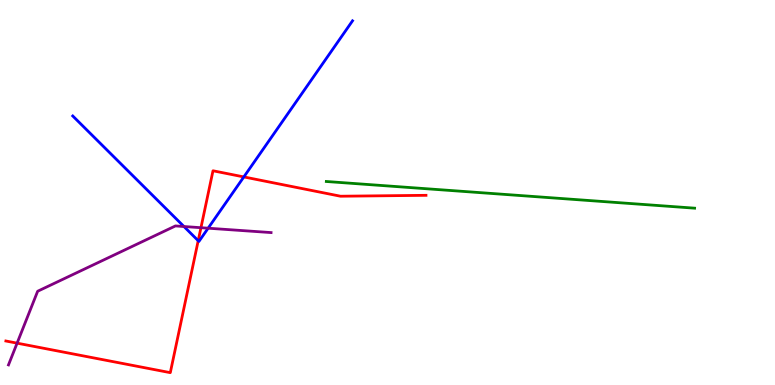[{'lines': ['blue', 'red'], 'intersections': [{'x': 2.56, 'y': 3.75}, {'x': 3.15, 'y': 5.4}]}, {'lines': ['green', 'red'], 'intersections': []}, {'lines': ['purple', 'red'], 'intersections': [{'x': 0.221, 'y': 1.09}, {'x': 2.59, 'y': 4.09}]}, {'lines': ['blue', 'green'], 'intersections': []}, {'lines': ['blue', 'purple'], 'intersections': [{'x': 2.37, 'y': 4.12}, {'x': 2.69, 'y': 4.07}]}, {'lines': ['green', 'purple'], 'intersections': []}]